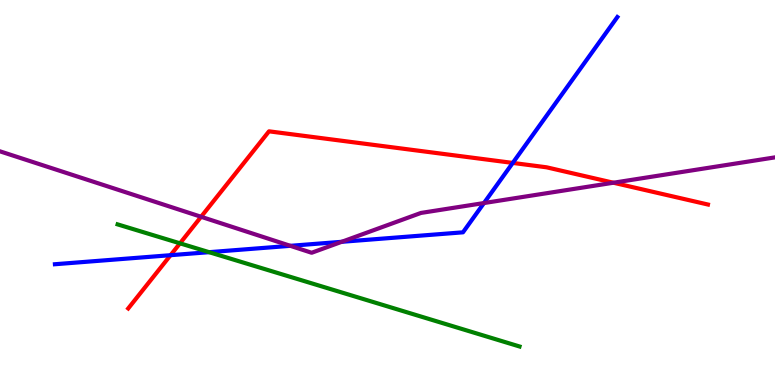[{'lines': ['blue', 'red'], 'intersections': [{'x': 2.2, 'y': 3.37}, {'x': 6.62, 'y': 5.77}]}, {'lines': ['green', 'red'], 'intersections': [{'x': 2.32, 'y': 3.68}]}, {'lines': ['purple', 'red'], 'intersections': [{'x': 2.59, 'y': 4.37}, {'x': 7.92, 'y': 5.25}]}, {'lines': ['blue', 'green'], 'intersections': [{'x': 2.7, 'y': 3.45}]}, {'lines': ['blue', 'purple'], 'intersections': [{'x': 3.75, 'y': 3.61}, {'x': 4.41, 'y': 3.72}, {'x': 6.24, 'y': 4.73}]}, {'lines': ['green', 'purple'], 'intersections': []}]